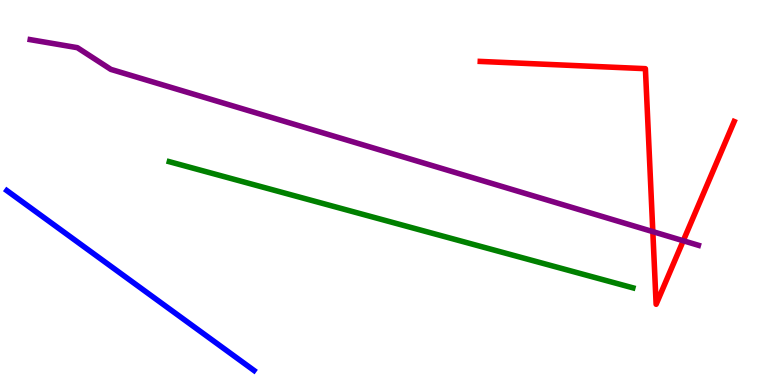[{'lines': ['blue', 'red'], 'intersections': []}, {'lines': ['green', 'red'], 'intersections': []}, {'lines': ['purple', 'red'], 'intersections': [{'x': 8.42, 'y': 3.98}, {'x': 8.82, 'y': 3.75}]}, {'lines': ['blue', 'green'], 'intersections': []}, {'lines': ['blue', 'purple'], 'intersections': []}, {'lines': ['green', 'purple'], 'intersections': []}]